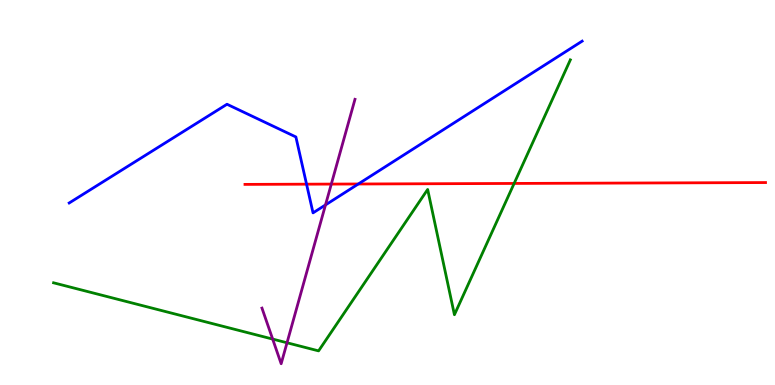[{'lines': ['blue', 'red'], 'intersections': [{'x': 3.96, 'y': 5.22}, {'x': 4.62, 'y': 5.22}]}, {'lines': ['green', 'red'], 'intersections': [{'x': 6.63, 'y': 5.24}]}, {'lines': ['purple', 'red'], 'intersections': [{'x': 4.27, 'y': 5.22}]}, {'lines': ['blue', 'green'], 'intersections': []}, {'lines': ['blue', 'purple'], 'intersections': [{'x': 4.2, 'y': 4.68}]}, {'lines': ['green', 'purple'], 'intersections': [{'x': 3.52, 'y': 1.19}, {'x': 3.7, 'y': 1.1}]}]